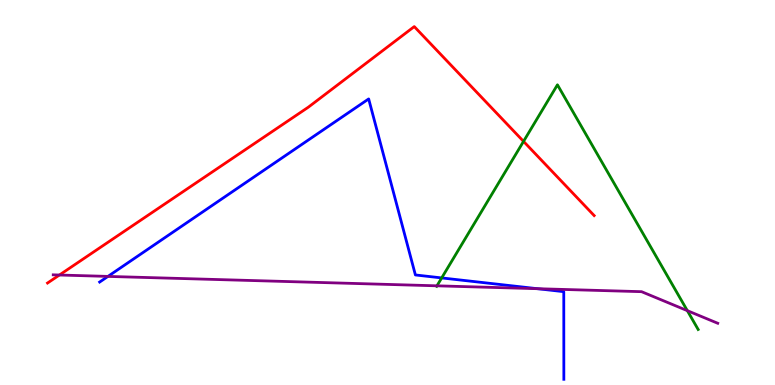[{'lines': ['blue', 'red'], 'intersections': []}, {'lines': ['green', 'red'], 'intersections': [{'x': 6.76, 'y': 6.33}]}, {'lines': ['purple', 'red'], 'intersections': [{'x': 0.767, 'y': 2.86}]}, {'lines': ['blue', 'green'], 'intersections': [{'x': 5.7, 'y': 2.78}]}, {'lines': ['blue', 'purple'], 'intersections': [{'x': 1.39, 'y': 2.82}, {'x': 6.93, 'y': 2.5}]}, {'lines': ['green', 'purple'], 'intersections': [{'x': 5.64, 'y': 2.58}, {'x': 8.87, 'y': 1.93}]}]